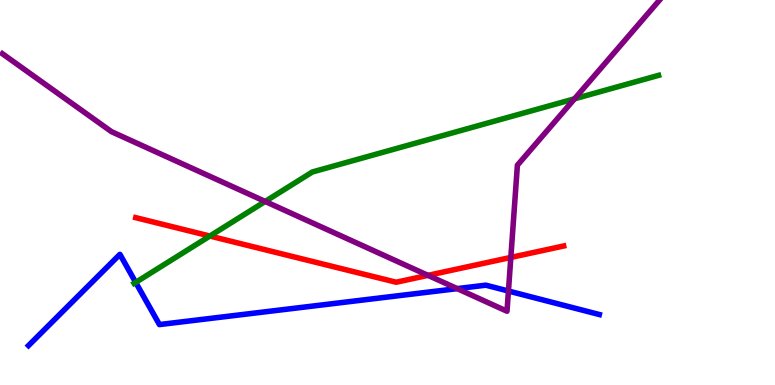[{'lines': ['blue', 'red'], 'intersections': []}, {'lines': ['green', 'red'], 'intersections': [{'x': 2.71, 'y': 3.87}]}, {'lines': ['purple', 'red'], 'intersections': [{'x': 5.52, 'y': 2.85}, {'x': 6.59, 'y': 3.31}]}, {'lines': ['blue', 'green'], 'intersections': [{'x': 1.75, 'y': 2.67}]}, {'lines': ['blue', 'purple'], 'intersections': [{'x': 5.9, 'y': 2.5}, {'x': 6.56, 'y': 2.44}]}, {'lines': ['green', 'purple'], 'intersections': [{'x': 3.42, 'y': 4.77}, {'x': 7.41, 'y': 7.43}]}]